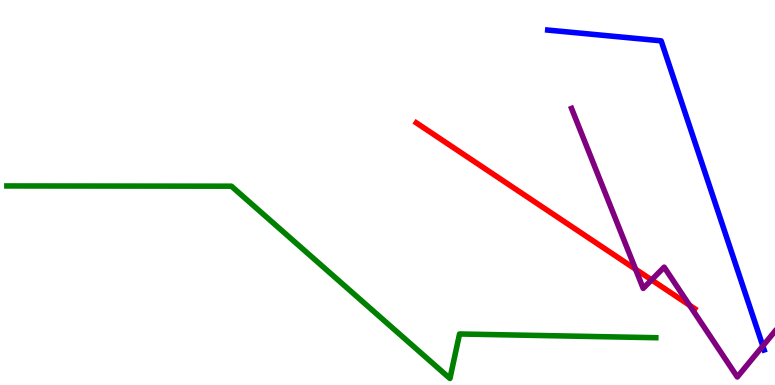[{'lines': ['blue', 'red'], 'intersections': []}, {'lines': ['green', 'red'], 'intersections': []}, {'lines': ['purple', 'red'], 'intersections': [{'x': 8.2, 'y': 3.01}, {'x': 8.41, 'y': 2.73}, {'x': 8.9, 'y': 2.07}]}, {'lines': ['blue', 'green'], 'intersections': []}, {'lines': ['blue', 'purple'], 'intersections': [{'x': 9.84, 'y': 1.01}]}, {'lines': ['green', 'purple'], 'intersections': []}]